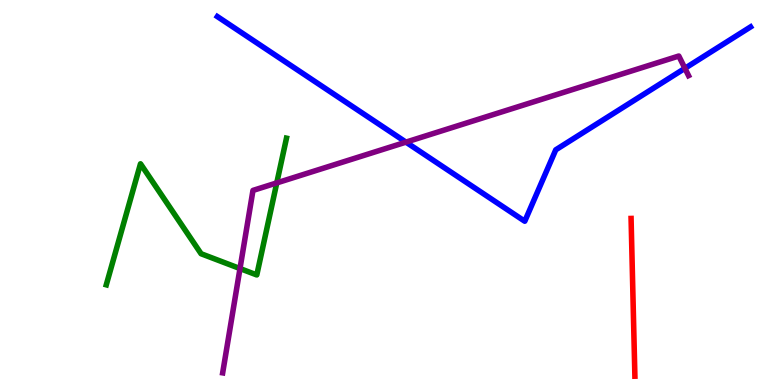[{'lines': ['blue', 'red'], 'intersections': []}, {'lines': ['green', 'red'], 'intersections': []}, {'lines': ['purple', 'red'], 'intersections': []}, {'lines': ['blue', 'green'], 'intersections': []}, {'lines': ['blue', 'purple'], 'intersections': [{'x': 5.24, 'y': 6.31}, {'x': 8.84, 'y': 8.23}]}, {'lines': ['green', 'purple'], 'intersections': [{'x': 3.1, 'y': 3.02}, {'x': 3.57, 'y': 5.25}]}]